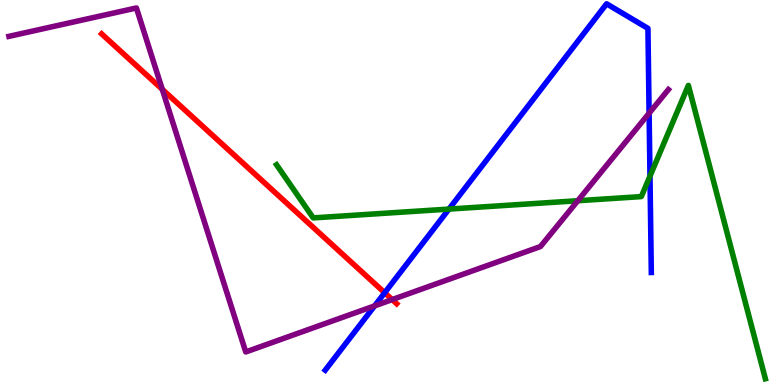[{'lines': ['blue', 'red'], 'intersections': [{'x': 4.96, 'y': 2.4}]}, {'lines': ['green', 'red'], 'intersections': []}, {'lines': ['purple', 'red'], 'intersections': [{'x': 2.09, 'y': 7.68}, {'x': 5.06, 'y': 2.22}]}, {'lines': ['blue', 'green'], 'intersections': [{'x': 5.79, 'y': 4.57}, {'x': 8.39, 'y': 5.43}]}, {'lines': ['blue', 'purple'], 'intersections': [{'x': 4.83, 'y': 2.06}, {'x': 8.38, 'y': 7.06}]}, {'lines': ['green', 'purple'], 'intersections': [{'x': 7.46, 'y': 4.79}]}]